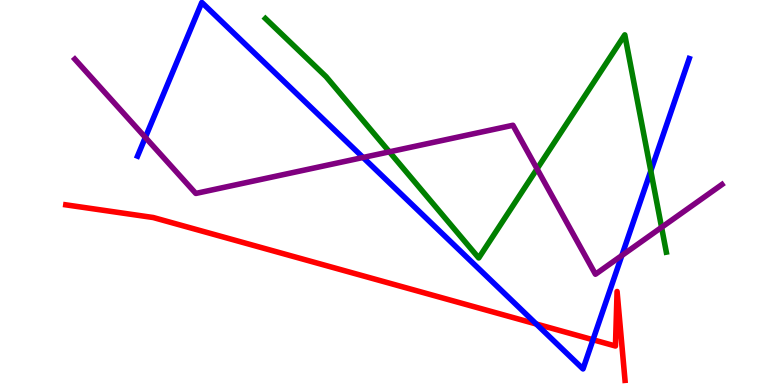[{'lines': ['blue', 'red'], 'intersections': [{'x': 6.92, 'y': 1.58}, {'x': 7.65, 'y': 1.17}]}, {'lines': ['green', 'red'], 'intersections': []}, {'lines': ['purple', 'red'], 'intersections': []}, {'lines': ['blue', 'green'], 'intersections': [{'x': 8.4, 'y': 5.56}]}, {'lines': ['blue', 'purple'], 'intersections': [{'x': 1.88, 'y': 6.43}, {'x': 4.68, 'y': 5.91}, {'x': 8.02, 'y': 3.36}]}, {'lines': ['green', 'purple'], 'intersections': [{'x': 5.02, 'y': 6.06}, {'x': 6.93, 'y': 5.61}, {'x': 8.54, 'y': 4.1}]}]